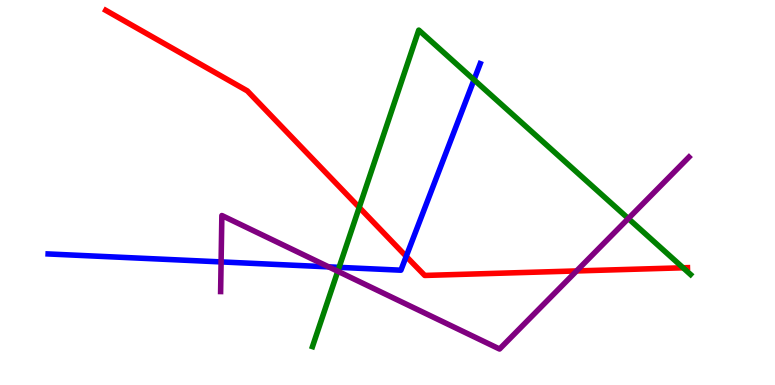[{'lines': ['blue', 'red'], 'intersections': [{'x': 5.24, 'y': 3.34}]}, {'lines': ['green', 'red'], 'intersections': [{'x': 4.64, 'y': 4.61}, {'x': 8.81, 'y': 3.04}]}, {'lines': ['purple', 'red'], 'intersections': [{'x': 7.44, 'y': 2.96}]}, {'lines': ['blue', 'green'], 'intersections': [{'x': 4.38, 'y': 3.06}, {'x': 6.12, 'y': 7.93}]}, {'lines': ['blue', 'purple'], 'intersections': [{'x': 2.85, 'y': 3.2}, {'x': 4.24, 'y': 3.07}]}, {'lines': ['green', 'purple'], 'intersections': [{'x': 4.36, 'y': 2.95}, {'x': 8.11, 'y': 4.32}]}]